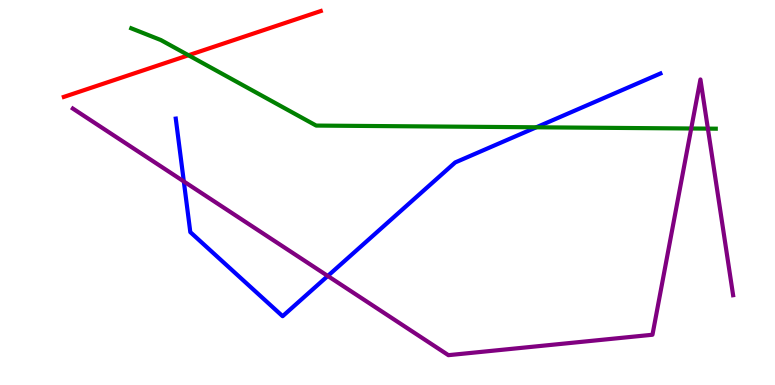[{'lines': ['blue', 'red'], 'intersections': []}, {'lines': ['green', 'red'], 'intersections': [{'x': 2.43, 'y': 8.56}]}, {'lines': ['purple', 'red'], 'intersections': []}, {'lines': ['blue', 'green'], 'intersections': [{'x': 6.92, 'y': 6.69}]}, {'lines': ['blue', 'purple'], 'intersections': [{'x': 2.37, 'y': 5.29}, {'x': 4.23, 'y': 2.83}]}, {'lines': ['green', 'purple'], 'intersections': [{'x': 8.92, 'y': 6.66}, {'x': 9.13, 'y': 6.66}]}]